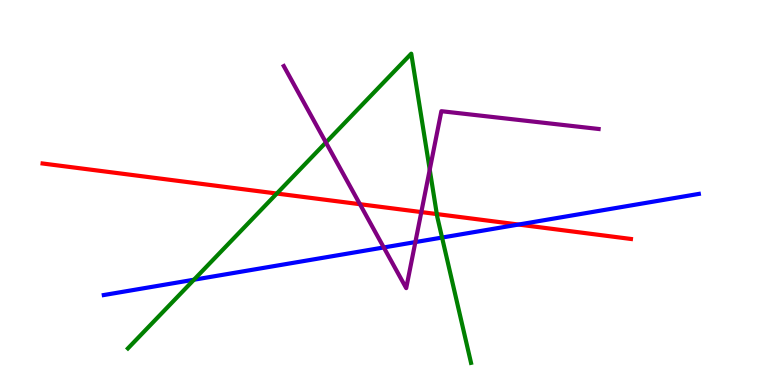[{'lines': ['blue', 'red'], 'intersections': [{'x': 6.69, 'y': 4.17}]}, {'lines': ['green', 'red'], 'intersections': [{'x': 3.57, 'y': 4.97}, {'x': 5.64, 'y': 4.44}]}, {'lines': ['purple', 'red'], 'intersections': [{'x': 4.64, 'y': 4.7}, {'x': 5.44, 'y': 4.49}]}, {'lines': ['blue', 'green'], 'intersections': [{'x': 2.5, 'y': 2.73}, {'x': 5.7, 'y': 3.83}]}, {'lines': ['blue', 'purple'], 'intersections': [{'x': 4.95, 'y': 3.57}, {'x': 5.36, 'y': 3.71}]}, {'lines': ['green', 'purple'], 'intersections': [{'x': 4.21, 'y': 6.3}, {'x': 5.55, 'y': 5.59}]}]